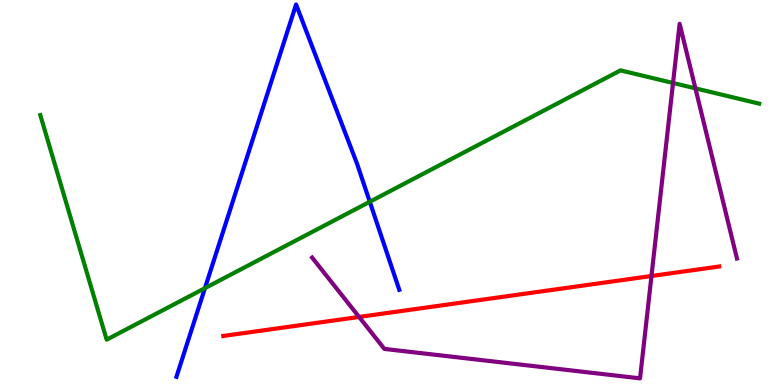[{'lines': ['blue', 'red'], 'intersections': []}, {'lines': ['green', 'red'], 'intersections': []}, {'lines': ['purple', 'red'], 'intersections': [{'x': 4.63, 'y': 1.77}, {'x': 8.41, 'y': 2.83}]}, {'lines': ['blue', 'green'], 'intersections': [{'x': 2.64, 'y': 2.52}, {'x': 4.77, 'y': 4.76}]}, {'lines': ['blue', 'purple'], 'intersections': []}, {'lines': ['green', 'purple'], 'intersections': [{'x': 8.68, 'y': 7.84}, {'x': 8.97, 'y': 7.71}]}]